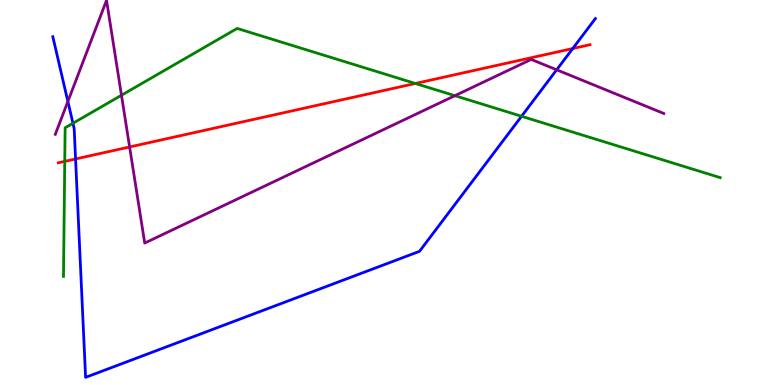[{'lines': ['blue', 'red'], 'intersections': [{'x': 0.975, 'y': 5.87}, {'x': 7.39, 'y': 8.74}]}, {'lines': ['green', 'red'], 'intersections': [{'x': 0.836, 'y': 5.81}, {'x': 5.36, 'y': 7.83}]}, {'lines': ['purple', 'red'], 'intersections': [{'x': 1.67, 'y': 6.18}]}, {'lines': ['blue', 'green'], 'intersections': [{'x': 0.941, 'y': 6.8}, {'x': 6.73, 'y': 6.98}]}, {'lines': ['blue', 'purple'], 'intersections': [{'x': 0.876, 'y': 7.36}, {'x': 7.18, 'y': 8.19}]}, {'lines': ['green', 'purple'], 'intersections': [{'x': 1.57, 'y': 7.53}, {'x': 5.87, 'y': 7.51}]}]